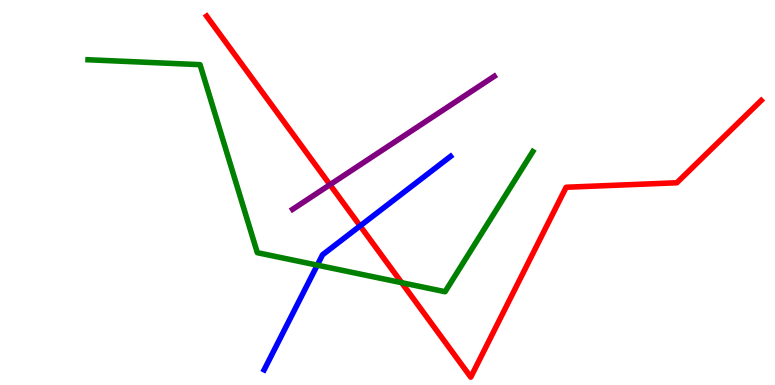[{'lines': ['blue', 'red'], 'intersections': [{'x': 4.65, 'y': 4.13}]}, {'lines': ['green', 'red'], 'intersections': [{'x': 5.18, 'y': 2.66}]}, {'lines': ['purple', 'red'], 'intersections': [{'x': 4.26, 'y': 5.2}]}, {'lines': ['blue', 'green'], 'intersections': [{'x': 4.09, 'y': 3.11}]}, {'lines': ['blue', 'purple'], 'intersections': []}, {'lines': ['green', 'purple'], 'intersections': []}]